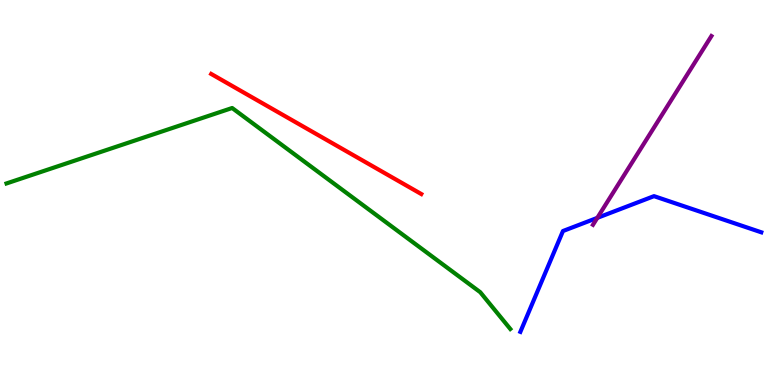[{'lines': ['blue', 'red'], 'intersections': []}, {'lines': ['green', 'red'], 'intersections': []}, {'lines': ['purple', 'red'], 'intersections': []}, {'lines': ['blue', 'green'], 'intersections': []}, {'lines': ['blue', 'purple'], 'intersections': [{'x': 7.71, 'y': 4.34}]}, {'lines': ['green', 'purple'], 'intersections': []}]